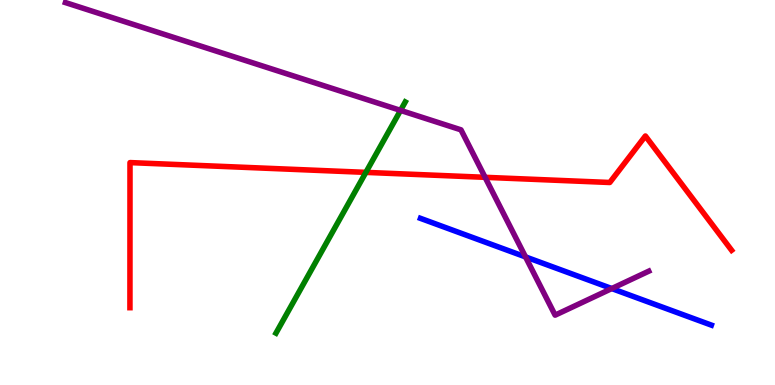[{'lines': ['blue', 'red'], 'intersections': []}, {'lines': ['green', 'red'], 'intersections': [{'x': 4.72, 'y': 5.52}]}, {'lines': ['purple', 'red'], 'intersections': [{'x': 6.26, 'y': 5.39}]}, {'lines': ['blue', 'green'], 'intersections': []}, {'lines': ['blue', 'purple'], 'intersections': [{'x': 6.78, 'y': 3.33}, {'x': 7.89, 'y': 2.51}]}, {'lines': ['green', 'purple'], 'intersections': [{'x': 5.17, 'y': 7.13}]}]